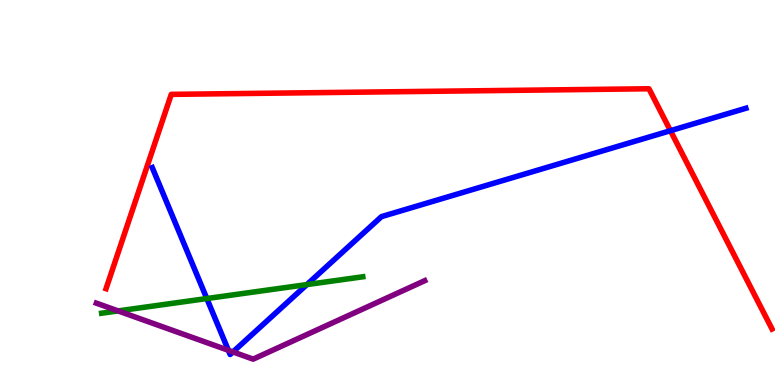[{'lines': ['blue', 'red'], 'intersections': [{'x': 8.65, 'y': 6.61}]}, {'lines': ['green', 'red'], 'intersections': []}, {'lines': ['purple', 'red'], 'intersections': []}, {'lines': ['blue', 'green'], 'intersections': [{'x': 2.67, 'y': 2.25}, {'x': 3.96, 'y': 2.61}]}, {'lines': ['blue', 'purple'], 'intersections': [{'x': 2.95, 'y': 0.901}, {'x': 3.01, 'y': 0.859}]}, {'lines': ['green', 'purple'], 'intersections': [{'x': 1.52, 'y': 1.92}]}]